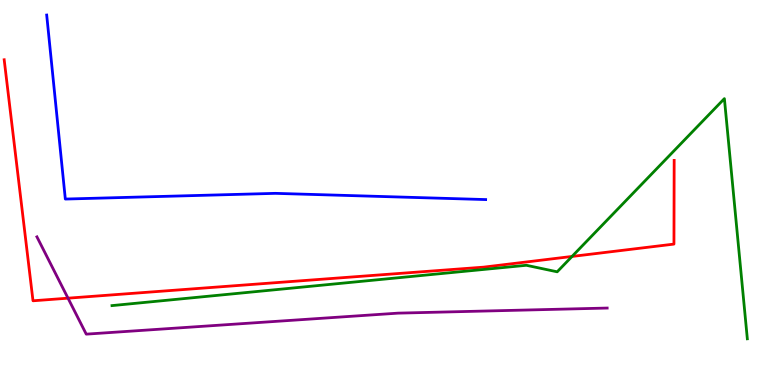[{'lines': ['blue', 'red'], 'intersections': []}, {'lines': ['green', 'red'], 'intersections': [{'x': 7.38, 'y': 3.34}]}, {'lines': ['purple', 'red'], 'intersections': [{'x': 0.878, 'y': 2.26}]}, {'lines': ['blue', 'green'], 'intersections': []}, {'lines': ['blue', 'purple'], 'intersections': []}, {'lines': ['green', 'purple'], 'intersections': []}]